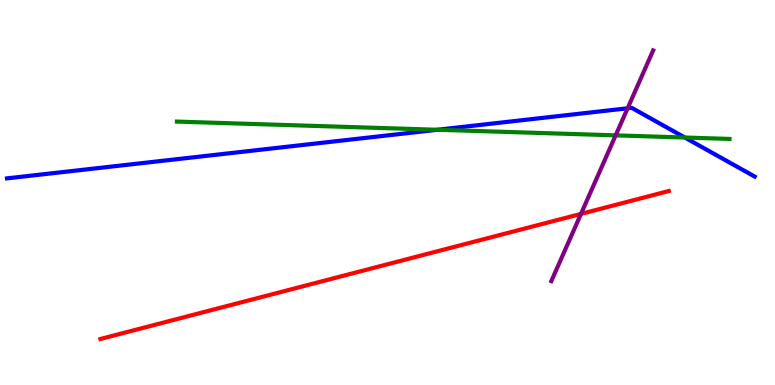[{'lines': ['blue', 'red'], 'intersections': []}, {'lines': ['green', 'red'], 'intersections': []}, {'lines': ['purple', 'red'], 'intersections': [{'x': 7.5, 'y': 4.44}]}, {'lines': ['blue', 'green'], 'intersections': [{'x': 5.64, 'y': 6.63}, {'x': 8.84, 'y': 6.43}]}, {'lines': ['blue', 'purple'], 'intersections': [{'x': 8.1, 'y': 7.19}]}, {'lines': ['green', 'purple'], 'intersections': [{'x': 7.94, 'y': 6.48}]}]